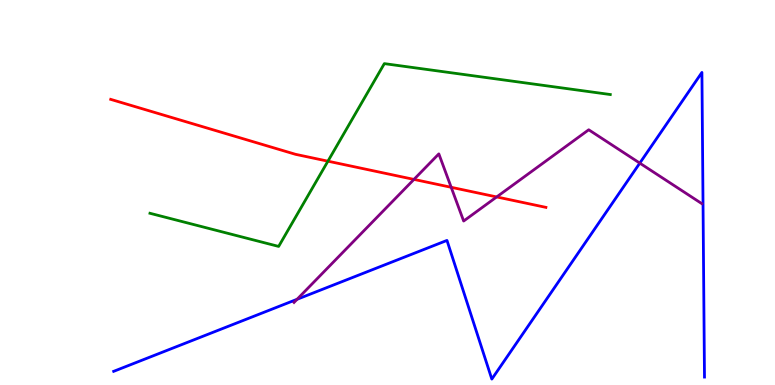[{'lines': ['blue', 'red'], 'intersections': []}, {'lines': ['green', 'red'], 'intersections': [{'x': 4.23, 'y': 5.81}]}, {'lines': ['purple', 'red'], 'intersections': [{'x': 5.34, 'y': 5.34}, {'x': 5.82, 'y': 5.14}, {'x': 6.41, 'y': 4.88}]}, {'lines': ['blue', 'green'], 'intersections': []}, {'lines': ['blue', 'purple'], 'intersections': [{'x': 3.83, 'y': 2.23}, {'x': 8.26, 'y': 5.76}]}, {'lines': ['green', 'purple'], 'intersections': []}]